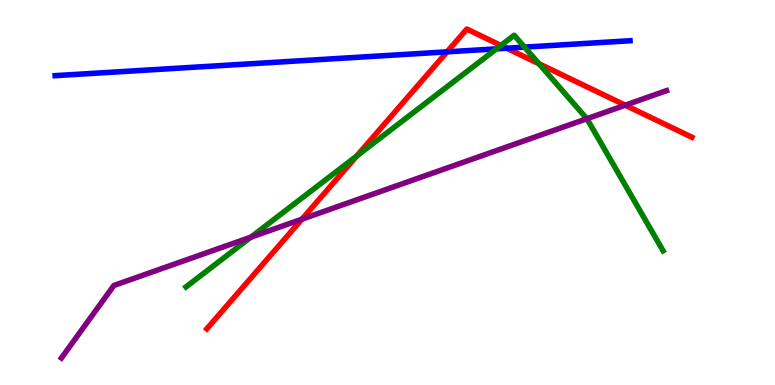[{'lines': ['blue', 'red'], 'intersections': [{'x': 5.77, 'y': 8.65}, {'x': 6.54, 'y': 8.75}]}, {'lines': ['green', 'red'], 'intersections': [{'x': 4.6, 'y': 5.95}, {'x': 6.46, 'y': 8.82}, {'x': 6.95, 'y': 8.34}]}, {'lines': ['purple', 'red'], 'intersections': [{'x': 3.9, 'y': 4.31}, {'x': 8.07, 'y': 7.27}]}, {'lines': ['blue', 'green'], 'intersections': [{'x': 6.41, 'y': 8.73}, {'x': 6.77, 'y': 8.78}]}, {'lines': ['blue', 'purple'], 'intersections': []}, {'lines': ['green', 'purple'], 'intersections': [{'x': 3.24, 'y': 3.84}, {'x': 7.57, 'y': 6.92}]}]